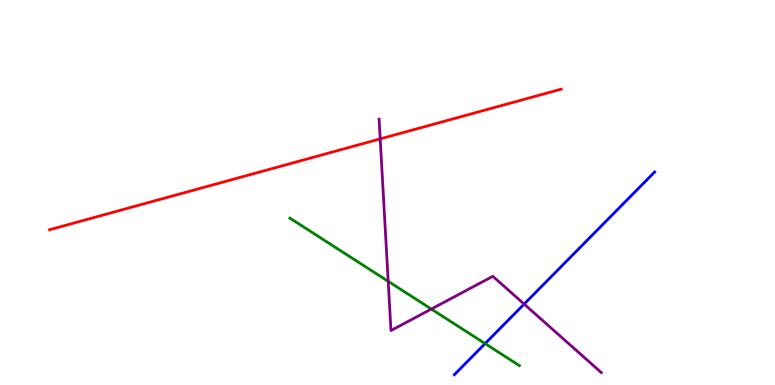[{'lines': ['blue', 'red'], 'intersections': []}, {'lines': ['green', 'red'], 'intersections': []}, {'lines': ['purple', 'red'], 'intersections': [{'x': 4.91, 'y': 6.39}]}, {'lines': ['blue', 'green'], 'intersections': [{'x': 6.26, 'y': 1.08}]}, {'lines': ['blue', 'purple'], 'intersections': [{'x': 6.76, 'y': 2.1}]}, {'lines': ['green', 'purple'], 'intersections': [{'x': 5.01, 'y': 2.69}, {'x': 5.57, 'y': 1.97}]}]